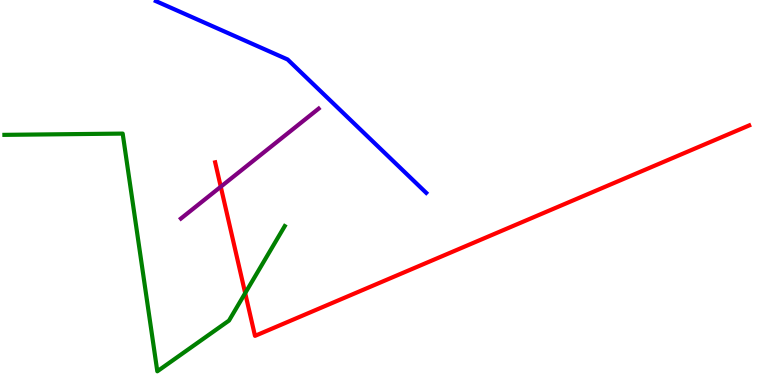[{'lines': ['blue', 'red'], 'intersections': []}, {'lines': ['green', 'red'], 'intersections': [{'x': 3.16, 'y': 2.39}]}, {'lines': ['purple', 'red'], 'intersections': [{'x': 2.85, 'y': 5.15}]}, {'lines': ['blue', 'green'], 'intersections': []}, {'lines': ['blue', 'purple'], 'intersections': []}, {'lines': ['green', 'purple'], 'intersections': []}]